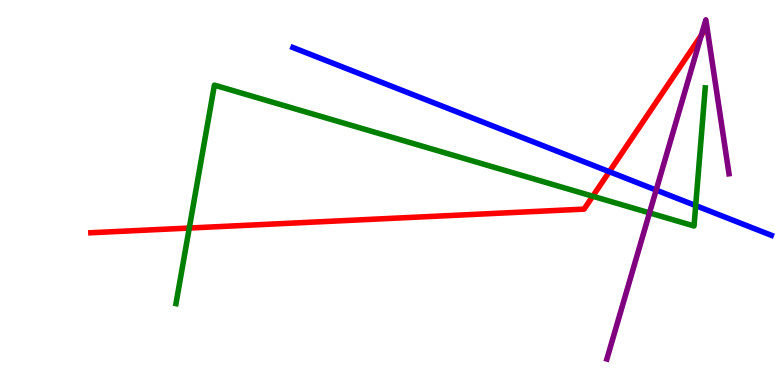[{'lines': ['blue', 'red'], 'intersections': [{'x': 7.86, 'y': 5.54}]}, {'lines': ['green', 'red'], 'intersections': [{'x': 2.44, 'y': 4.08}, {'x': 7.65, 'y': 4.9}]}, {'lines': ['purple', 'red'], 'intersections': [{'x': 9.05, 'y': 9.08}]}, {'lines': ['blue', 'green'], 'intersections': [{'x': 8.98, 'y': 4.66}]}, {'lines': ['blue', 'purple'], 'intersections': [{'x': 8.47, 'y': 5.06}]}, {'lines': ['green', 'purple'], 'intersections': [{'x': 8.38, 'y': 4.47}]}]